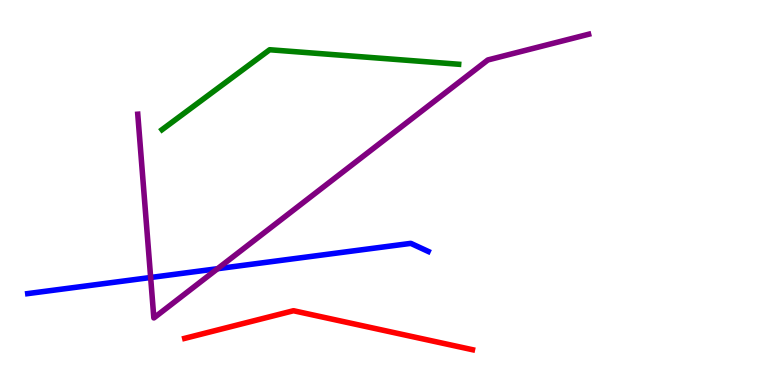[{'lines': ['blue', 'red'], 'intersections': []}, {'lines': ['green', 'red'], 'intersections': []}, {'lines': ['purple', 'red'], 'intersections': []}, {'lines': ['blue', 'green'], 'intersections': []}, {'lines': ['blue', 'purple'], 'intersections': [{'x': 1.94, 'y': 2.79}, {'x': 2.81, 'y': 3.02}]}, {'lines': ['green', 'purple'], 'intersections': []}]